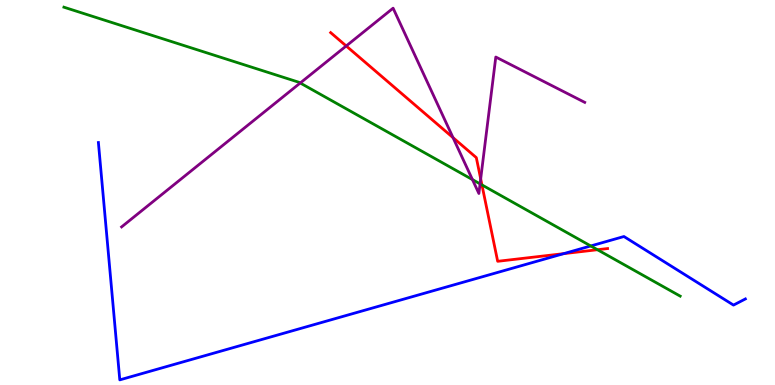[{'lines': ['blue', 'red'], 'intersections': [{'x': 7.27, 'y': 3.41}]}, {'lines': ['green', 'red'], 'intersections': [{'x': 6.22, 'y': 5.2}, {'x': 7.71, 'y': 3.51}]}, {'lines': ['purple', 'red'], 'intersections': [{'x': 4.47, 'y': 8.81}, {'x': 5.85, 'y': 6.43}, {'x': 6.2, 'y': 5.35}]}, {'lines': ['blue', 'green'], 'intersections': [{'x': 7.62, 'y': 3.61}]}, {'lines': ['blue', 'purple'], 'intersections': []}, {'lines': ['green', 'purple'], 'intersections': [{'x': 3.87, 'y': 7.84}, {'x': 6.1, 'y': 5.34}, {'x': 6.19, 'y': 5.22}]}]